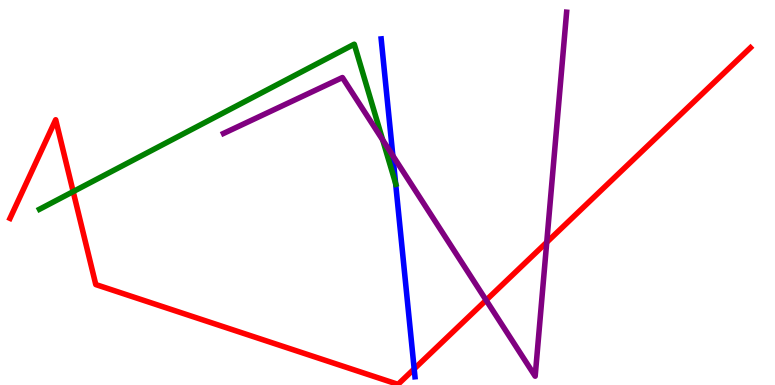[{'lines': ['blue', 'red'], 'intersections': [{'x': 5.34, 'y': 0.418}]}, {'lines': ['green', 'red'], 'intersections': [{'x': 0.944, 'y': 5.02}]}, {'lines': ['purple', 'red'], 'intersections': [{'x': 6.27, 'y': 2.2}, {'x': 7.05, 'y': 3.71}]}, {'lines': ['blue', 'green'], 'intersections': [{'x': 5.1, 'y': 5.23}]}, {'lines': ['blue', 'purple'], 'intersections': [{'x': 5.07, 'y': 5.96}]}, {'lines': ['green', 'purple'], 'intersections': [{'x': 4.94, 'y': 6.36}]}]